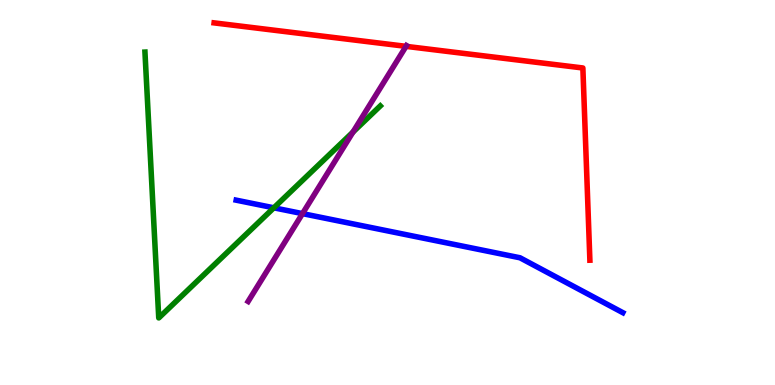[{'lines': ['blue', 'red'], 'intersections': []}, {'lines': ['green', 'red'], 'intersections': []}, {'lines': ['purple', 'red'], 'intersections': [{'x': 5.24, 'y': 8.8}]}, {'lines': ['blue', 'green'], 'intersections': [{'x': 3.53, 'y': 4.6}]}, {'lines': ['blue', 'purple'], 'intersections': [{'x': 3.9, 'y': 4.45}]}, {'lines': ['green', 'purple'], 'intersections': [{'x': 4.55, 'y': 6.57}]}]